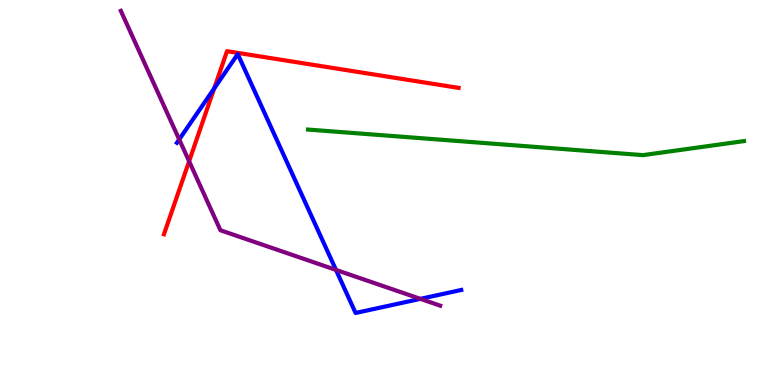[{'lines': ['blue', 'red'], 'intersections': [{'x': 2.76, 'y': 7.7}]}, {'lines': ['green', 'red'], 'intersections': []}, {'lines': ['purple', 'red'], 'intersections': [{'x': 2.44, 'y': 5.81}]}, {'lines': ['blue', 'green'], 'intersections': []}, {'lines': ['blue', 'purple'], 'intersections': [{'x': 2.31, 'y': 6.38}, {'x': 4.34, 'y': 2.99}, {'x': 5.42, 'y': 2.24}]}, {'lines': ['green', 'purple'], 'intersections': []}]